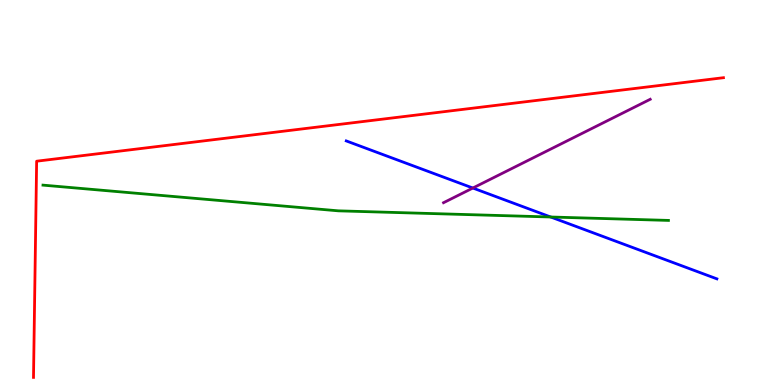[{'lines': ['blue', 'red'], 'intersections': []}, {'lines': ['green', 'red'], 'intersections': []}, {'lines': ['purple', 'red'], 'intersections': []}, {'lines': ['blue', 'green'], 'intersections': [{'x': 7.11, 'y': 4.36}]}, {'lines': ['blue', 'purple'], 'intersections': [{'x': 6.1, 'y': 5.12}]}, {'lines': ['green', 'purple'], 'intersections': []}]